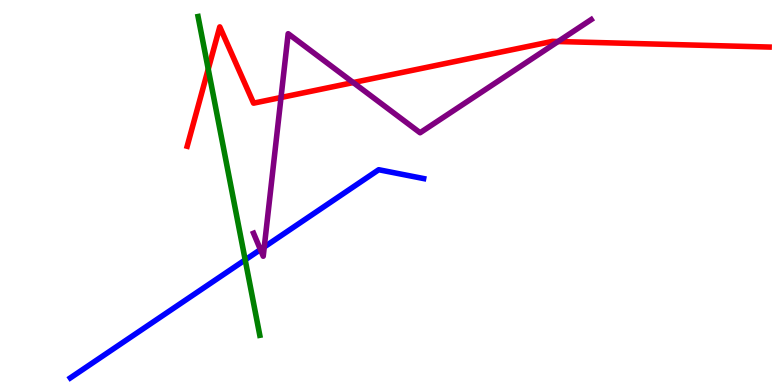[{'lines': ['blue', 'red'], 'intersections': []}, {'lines': ['green', 'red'], 'intersections': [{'x': 2.69, 'y': 8.2}]}, {'lines': ['purple', 'red'], 'intersections': [{'x': 3.63, 'y': 7.47}, {'x': 4.56, 'y': 7.86}, {'x': 7.2, 'y': 8.92}]}, {'lines': ['blue', 'green'], 'intersections': [{'x': 3.16, 'y': 3.25}]}, {'lines': ['blue', 'purple'], 'intersections': [{'x': 3.36, 'y': 3.52}, {'x': 3.41, 'y': 3.58}]}, {'lines': ['green', 'purple'], 'intersections': []}]